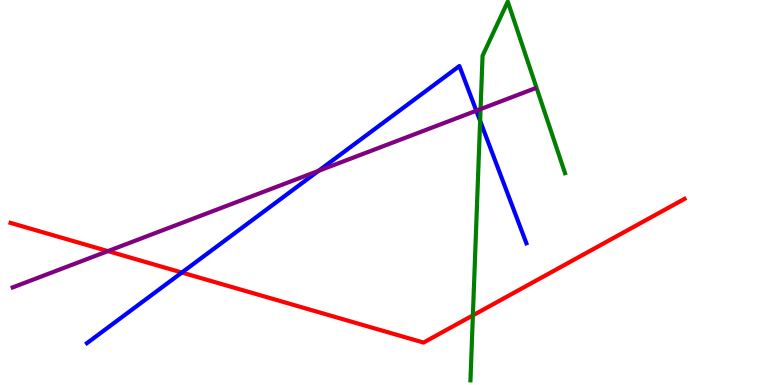[{'lines': ['blue', 'red'], 'intersections': [{'x': 2.35, 'y': 2.92}]}, {'lines': ['green', 'red'], 'intersections': [{'x': 6.1, 'y': 1.81}]}, {'lines': ['purple', 'red'], 'intersections': [{'x': 1.39, 'y': 3.48}]}, {'lines': ['blue', 'green'], 'intersections': [{'x': 6.2, 'y': 6.86}]}, {'lines': ['blue', 'purple'], 'intersections': [{'x': 4.11, 'y': 5.56}, {'x': 6.15, 'y': 7.12}]}, {'lines': ['green', 'purple'], 'intersections': [{'x': 6.2, 'y': 7.17}]}]